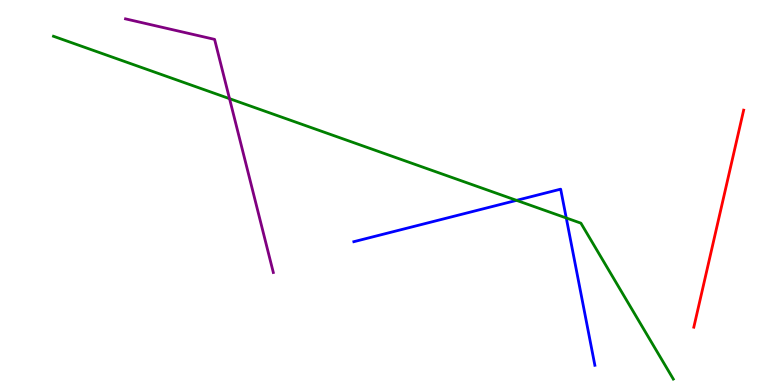[{'lines': ['blue', 'red'], 'intersections': []}, {'lines': ['green', 'red'], 'intersections': []}, {'lines': ['purple', 'red'], 'intersections': []}, {'lines': ['blue', 'green'], 'intersections': [{'x': 6.67, 'y': 4.8}, {'x': 7.31, 'y': 4.34}]}, {'lines': ['blue', 'purple'], 'intersections': []}, {'lines': ['green', 'purple'], 'intersections': [{'x': 2.96, 'y': 7.44}]}]